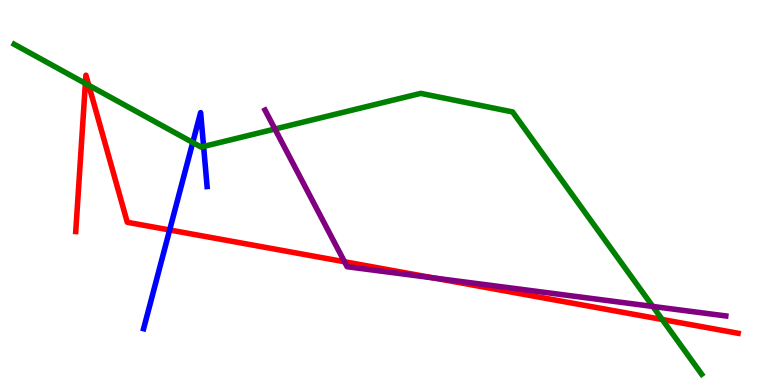[{'lines': ['blue', 'red'], 'intersections': [{'x': 2.19, 'y': 4.03}]}, {'lines': ['green', 'red'], 'intersections': [{'x': 1.1, 'y': 7.83}, {'x': 1.15, 'y': 7.78}, {'x': 8.54, 'y': 1.7}]}, {'lines': ['purple', 'red'], 'intersections': [{'x': 4.45, 'y': 3.2}, {'x': 5.6, 'y': 2.78}]}, {'lines': ['blue', 'green'], 'intersections': [{'x': 2.49, 'y': 6.3}, {'x': 2.63, 'y': 6.2}]}, {'lines': ['blue', 'purple'], 'intersections': []}, {'lines': ['green', 'purple'], 'intersections': [{'x': 3.55, 'y': 6.65}, {'x': 8.42, 'y': 2.04}]}]